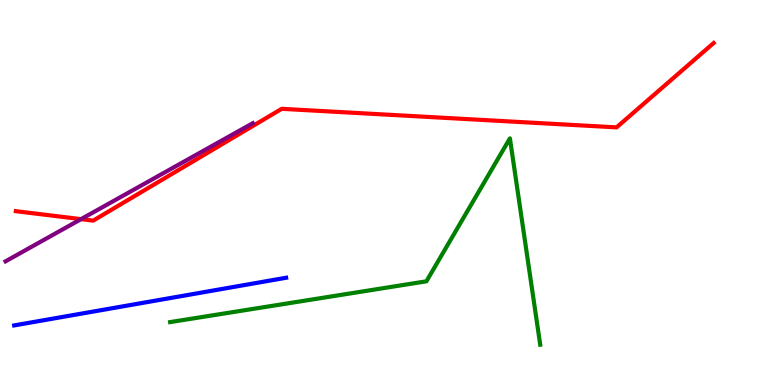[{'lines': ['blue', 'red'], 'intersections': []}, {'lines': ['green', 'red'], 'intersections': []}, {'lines': ['purple', 'red'], 'intersections': [{'x': 1.05, 'y': 4.31}]}, {'lines': ['blue', 'green'], 'intersections': []}, {'lines': ['blue', 'purple'], 'intersections': []}, {'lines': ['green', 'purple'], 'intersections': []}]